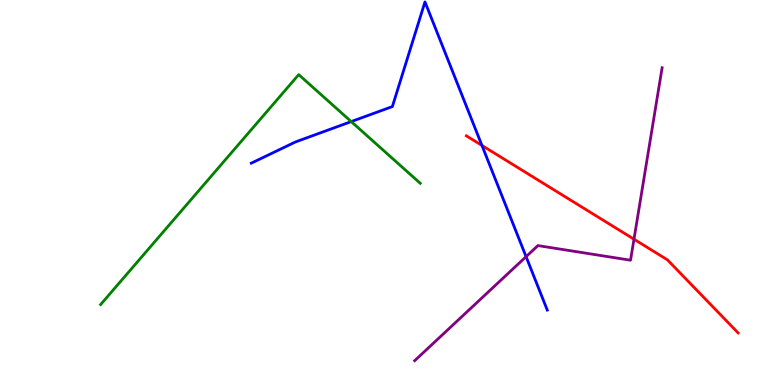[{'lines': ['blue', 'red'], 'intersections': [{'x': 6.22, 'y': 6.22}]}, {'lines': ['green', 'red'], 'intersections': []}, {'lines': ['purple', 'red'], 'intersections': [{'x': 8.18, 'y': 3.79}]}, {'lines': ['blue', 'green'], 'intersections': [{'x': 4.53, 'y': 6.84}]}, {'lines': ['blue', 'purple'], 'intersections': [{'x': 6.79, 'y': 3.33}]}, {'lines': ['green', 'purple'], 'intersections': []}]